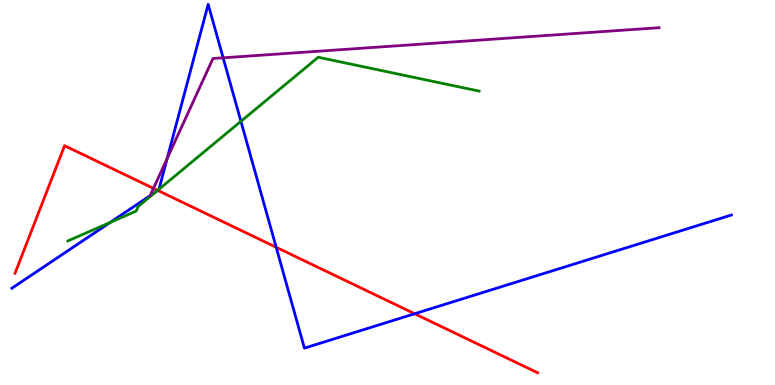[{'lines': ['blue', 'red'], 'intersections': [{'x': 2.04, 'y': 5.05}, {'x': 3.56, 'y': 3.58}, {'x': 5.35, 'y': 1.85}]}, {'lines': ['green', 'red'], 'intersections': [{'x': 2.03, 'y': 5.06}]}, {'lines': ['purple', 'red'], 'intersections': [{'x': 1.98, 'y': 5.11}]}, {'lines': ['blue', 'green'], 'intersections': [{'x': 1.42, 'y': 4.22}, {'x': 2.01, 'y': 5.02}, {'x': 2.05, 'y': 5.08}, {'x': 3.11, 'y': 6.85}]}, {'lines': ['blue', 'purple'], 'intersections': [{'x': 2.16, 'y': 5.88}, {'x': 2.88, 'y': 8.5}]}, {'lines': ['green', 'purple'], 'intersections': []}]